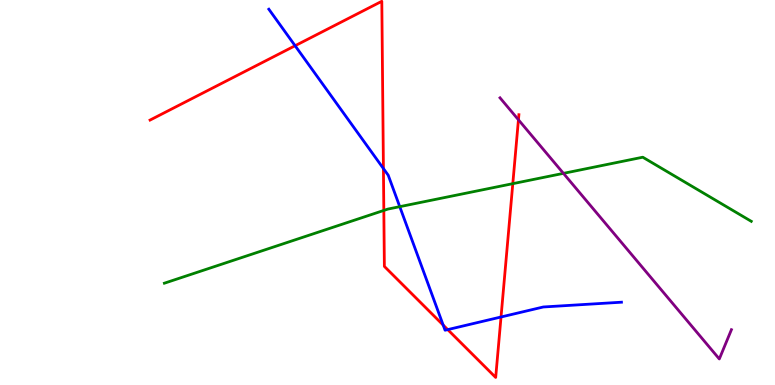[{'lines': ['blue', 'red'], 'intersections': [{'x': 3.81, 'y': 8.81}, {'x': 4.95, 'y': 5.62}, {'x': 5.72, 'y': 1.56}, {'x': 5.78, 'y': 1.44}, {'x': 6.46, 'y': 1.77}]}, {'lines': ['green', 'red'], 'intersections': [{'x': 4.95, 'y': 4.53}, {'x': 6.62, 'y': 5.23}]}, {'lines': ['purple', 'red'], 'intersections': [{'x': 6.69, 'y': 6.89}]}, {'lines': ['blue', 'green'], 'intersections': [{'x': 5.16, 'y': 4.63}]}, {'lines': ['blue', 'purple'], 'intersections': []}, {'lines': ['green', 'purple'], 'intersections': [{'x': 7.27, 'y': 5.5}]}]